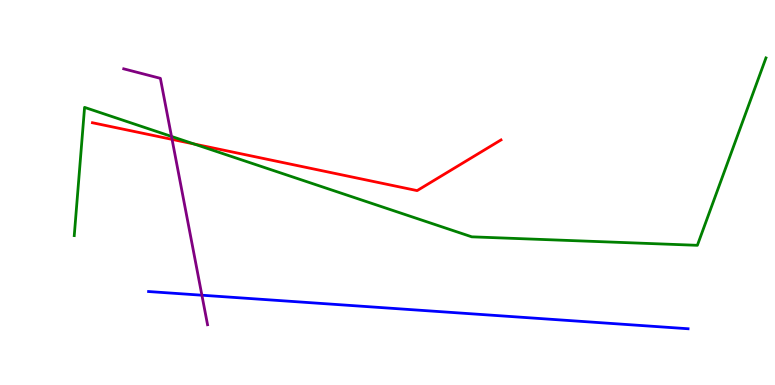[{'lines': ['blue', 'red'], 'intersections': []}, {'lines': ['green', 'red'], 'intersections': [{'x': 2.5, 'y': 6.26}]}, {'lines': ['purple', 'red'], 'intersections': [{'x': 2.22, 'y': 6.38}]}, {'lines': ['blue', 'green'], 'intersections': []}, {'lines': ['blue', 'purple'], 'intersections': [{'x': 2.61, 'y': 2.33}]}, {'lines': ['green', 'purple'], 'intersections': [{'x': 2.21, 'y': 6.46}]}]